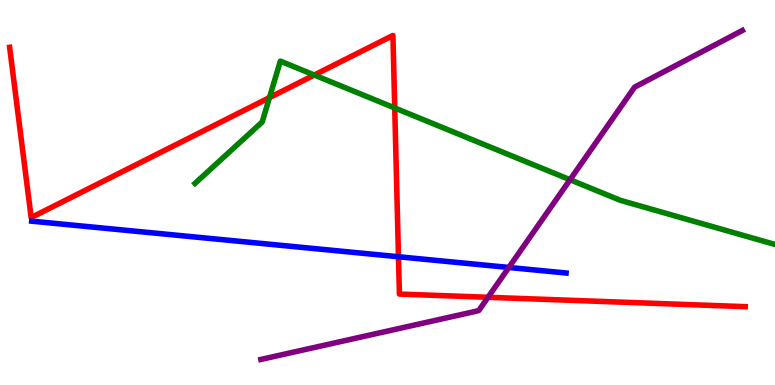[{'lines': ['blue', 'red'], 'intersections': [{'x': 5.14, 'y': 3.33}]}, {'lines': ['green', 'red'], 'intersections': [{'x': 3.48, 'y': 7.46}, {'x': 4.06, 'y': 8.05}, {'x': 5.09, 'y': 7.2}]}, {'lines': ['purple', 'red'], 'intersections': [{'x': 6.3, 'y': 2.28}]}, {'lines': ['blue', 'green'], 'intersections': []}, {'lines': ['blue', 'purple'], 'intersections': [{'x': 6.57, 'y': 3.05}]}, {'lines': ['green', 'purple'], 'intersections': [{'x': 7.36, 'y': 5.33}]}]